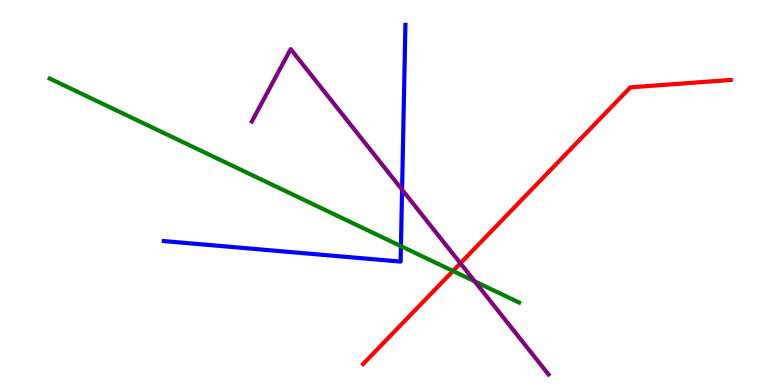[{'lines': ['blue', 'red'], 'intersections': []}, {'lines': ['green', 'red'], 'intersections': [{'x': 5.84, 'y': 2.96}]}, {'lines': ['purple', 'red'], 'intersections': [{'x': 5.94, 'y': 3.16}]}, {'lines': ['blue', 'green'], 'intersections': [{'x': 5.17, 'y': 3.61}]}, {'lines': ['blue', 'purple'], 'intersections': [{'x': 5.19, 'y': 5.07}]}, {'lines': ['green', 'purple'], 'intersections': [{'x': 6.13, 'y': 2.69}]}]